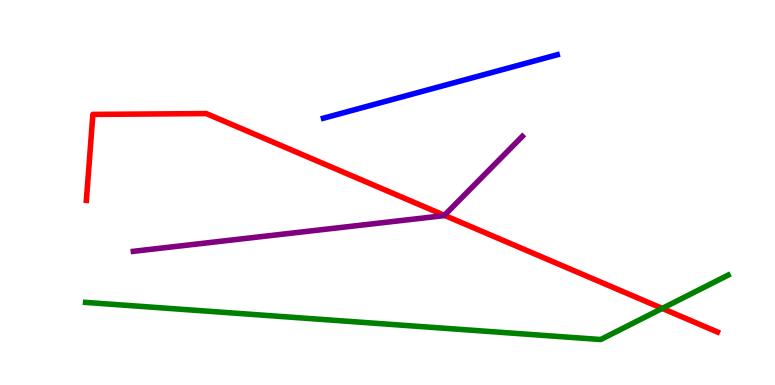[{'lines': ['blue', 'red'], 'intersections': []}, {'lines': ['green', 'red'], 'intersections': [{'x': 8.55, 'y': 1.99}]}, {'lines': ['purple', 'red'], 'intersections': [{'x': 5.73, 'y': 4.41}]}, {'lines': ['blue', 'green'], 'intersections': []}, {'lines': ['blue', 'purple'], 'intersections': []}, {'lines': ['green', 'purple'], 'intersections': []}]